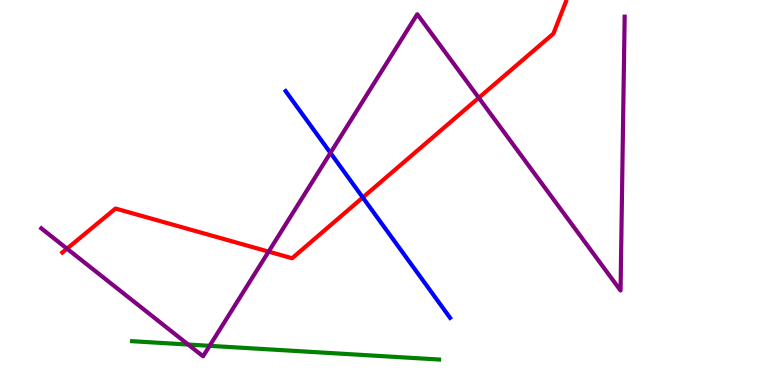[{'lines': ['blue', 'red'], 'intersections': [{'x': 4.68, 'y': 4.87}]}, {'lines': ['green', 'red'], 'intersections': []}, {'lines': ['purple', 'red'], 'intersections': [{'x': 0.864, 'y': 3.54}, {'x': 3.47, 'y': 3.46}, {'x': 6.18, 'y': 7.46}]}, {'lines': ['blue', 'green'], 'intersections': []}, {'lines': ['blue', 'purple'], 'intersections': [{'x': 4.26, 'y': 6.03}]}, {'lines': ['green', 'purple'], 'intersections': [{'x': 2.43, 'y': 1.05}, {'x': 2.7, 'y': 1.02}]}]